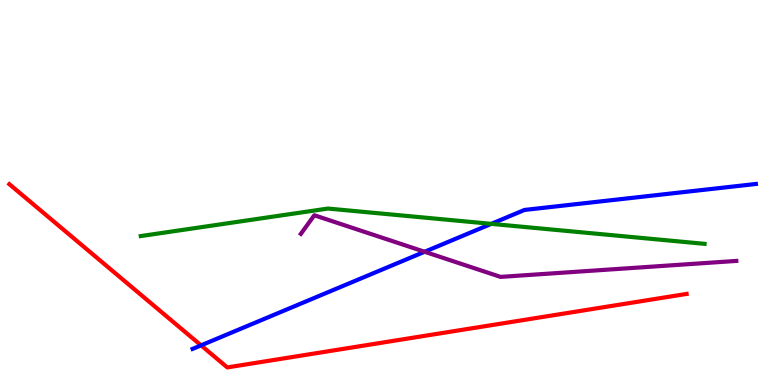[{'lines': ['blue', 'red'], 'intersections': [{'x': 2.59, 'y': 1.03}]}, {'lines': ['green', 'red'], 'intersections': []}, {'lines': ['purple', 'red'], 'intersections': []}, {'lines': ['blue', 'green'], 'intersections': [{'x': 6.34, 'y': 4.19}]}, {'lines': ['blue', 'purple'], 'intersections': [{'x': 5.48, 'y': 3.46}]}, {'lines': ['green', 'purple'], 'intersections': []}]